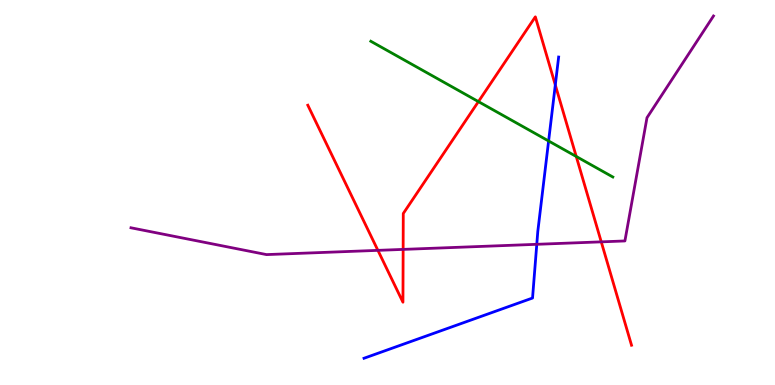[{'lines': ['blue', 'red'], 'intersections': [{'x': 7.17, 'y': 7.79}]}, {'lines': ['green', 'red'], 'intersections': [{'x': 6.17, 'y': 7.36}, {'x': 7.44, 'y': 5.94}]}, {'lines': ['purple', 'red'], 'intersections': [{'x': 4.88, 'y': 3.5}, {'x': 5.2, 'y': 3.52}, {'x': 7.76, 'y': 3.72}]}, {'lines': ['blue', 'green'], 'intersections': [{'x': 7.08, 'y': 6.34}]}, {'lines': ['blue', 'purple'], 'intersections': [{'x': 6.93, 'y': 3.65}]}, {'lines': ['green', 'purple'], 'intersections': []}]